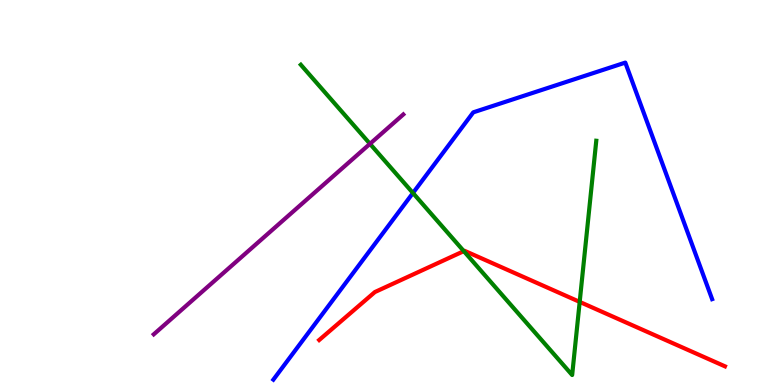[{'lines': ['blue', 'red'], 'intersections': []}, {'lines': ['green', 'red'], 'intersections': [{'x': 5.98, 'y': 3.48}, {'x': 7.48, 'y': 2.16}]}, {'lines': ['purple', 'red'], 'intersections': []}, {'lines': ['blue', 'green'], 'intersections': [{'x': 5.33, 'y': 4.99}]}, {'lines': ['blue', 'purple'], 'intersections': []}, {'lines': ['green', 'purple'], 'intersections': [{'x': 4.77, 'y': 6.26}]}]